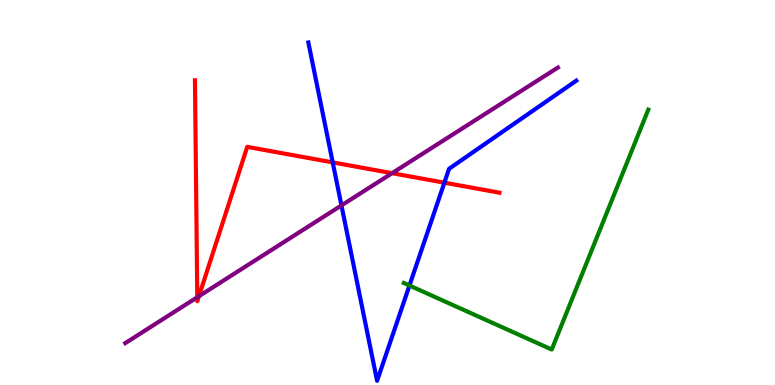[{'lines': ['blue', 'red'], 'intersections': [{'x': 4.29, 'y': 5.78}, {'x': 5.73, 'y': 5.26}]}, {'lines': ['green', 'red'], 'intersections': []}, {'lines': ['purple', 'red'], 'intersections': [{'x': 2.55, 'y': 2.28}, {'x': 2.57, 'y': 2.31}, {'x': 5.06, 'y': 5.5}]}, {'lines': ['blue', 'green'], 'intersections': [{'x': 5.28, 'y': 2.58}]}, {'lines': ['blue', 'purple'], 'intersections': [{'x': 4.41, 'y': 4.66}]}, {'lines': ['green', 'purple'], 'intersections': []}]